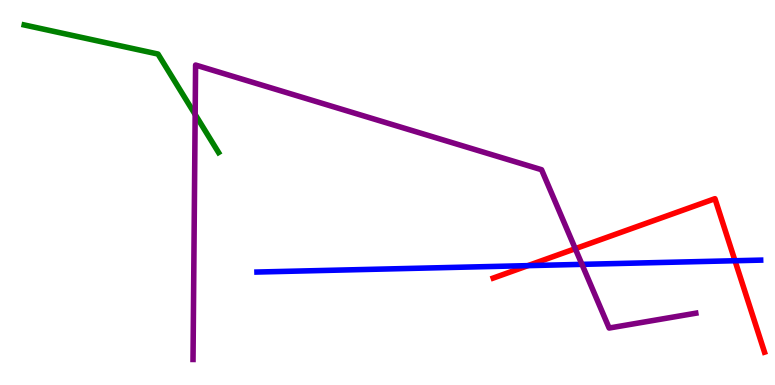[{'lines': ['blue', 'red'], 'intersections': [{'x': 6.81, 'y': 3.1}, {'x': 9.48, 'y': 3.23}]}, {'lines': ['green', 'red'], 'intersections': []}, {'lines': ['purple', 'red'], 'intersections': [{'x': 7.42, 'y': 3.54}]}, {'lines': ['blue', 'green'], 'intersections': []}, {'lines': ['blue', 'purple'], 'intersections': [{'x': 7.51, 'y': 3.13}]}, {'lines': ['green', 'purple'], 'intersections': [{'x': 2.52, 'y': 7.03}]}]